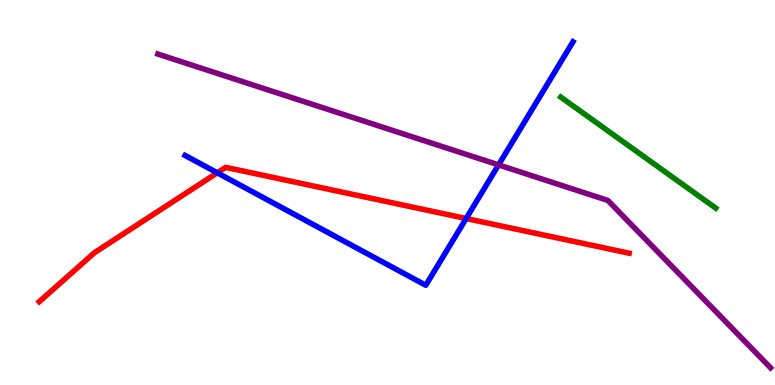[{'lines': ['blue', 'red'], 'intersections': [{'x': 2.8, 'y': 5.51}, {'x': 6.01, 'y': 4.32}]}, {'lines': ['green', 'red'], 'intersections': []}, {'lines': ['purple', 'red'], 'intersections': []}, {'lines': ['blue', 'green'], 'intersections': []}, {'lines': ['blue', 'purple'], 'intersections': [{'x': 6.43, 'y': 5.72}]}, {'lines': ['green', 'purple'], 'intersections': []}]